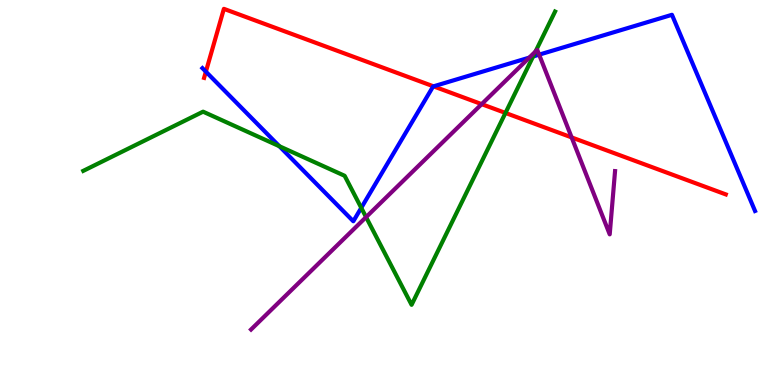[{'lines': ['blue', 'red'], 'intersections': [{'x': 2.66, 'y': 8.14}, {'x': 5.59, 'y': 7.76}]}, {'lines': ['green', 'red'], 'intersections': [{'x': 6.52, 'y': 7.07}]}, {'lines': ['purple', 'red'], 'intersections': [{'x': 6.22, 'y': 7.29}, {'x': 7.38, 'y': 6.43}]}, {'lines': ['blue', 'green'], 'intersections': [{'x': 3.6, 'y': 6.2}, {'x': 4.66, 'y': 4.6}, {'x': 6.88, 'y': 8.53}]}, {'lines': ['blue', 'purple'], 'intersections': [{'x': 6.83, 'y': 8.5}, {'x': 6.96, 'y': 8.58}]}, {'lines': ['green', 'purple'], 'intersections': [{'x': 4.72, 'y': 4.36}, {'x': 6.91, 'y': 8.66}]}]